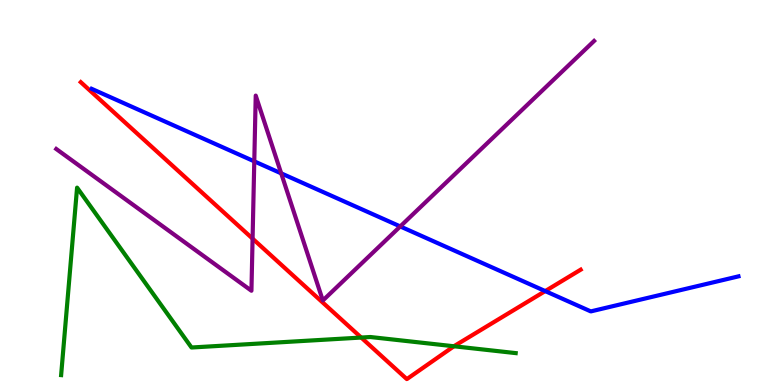[{'lines': ['blue', 'red'], 'intersections': [{'x': 7.04, 'y': 2.44}]}, {'lines': ['green', 'red'], 'intersections': [{'x': 4.66, 'y': 1.23}, {'x': 5.86, 'y': 1.01}]}, {'lines': ['purple', 'red'], 'intersections': [{'x': 3.26, 'y': 3.8}]}, {'lines': ['blue', 'green'], 'intersections': []}, {'lines': ['blue', 'purple'], 'intersections': [{'x': 3.28, 'y': 5.81}, {'x': 3.63, 'y': 5.5}, {'x': 5.16, 'y': 4.12}]}, {'lines': ['green', 'purple'], 'intersections': []}]